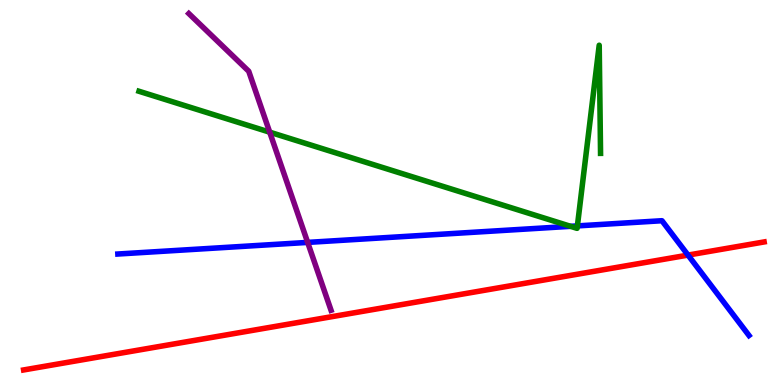[{'lines': ['blue', 'red'], 'intersections': [{'x': 8.88, 'y': 3.37}]}, {'lines': ['green', 'red'], 'intersections': []}, {'lines': ['purple', 'red'], 'intersections': []}, {'lines': ['blue', 'green'], 'intersections': [{'x': 7.36, 'y': 4.12}, {'x': 7.45, 'y': 4.13}]}, {'lines': ['blue', 'purple'], 'intersections': [{'x': 3.97, 'y': 3.7}]}, {'lines': ['green', 'purple'], 'intersections': [{'x': 3.48, 'y': 6.57}]}]